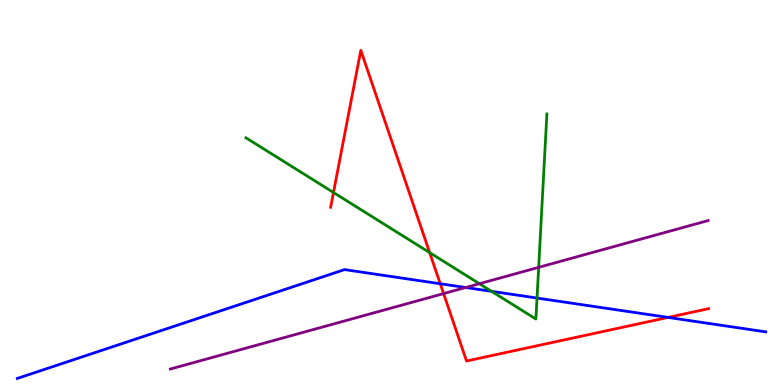[{'lines': ['blue', 'red'], 'intersections': [{'x': 5.68, 'y': 2.63}, {'x': 8.62, 'y': 1.76}]}, {'lines': ['green', 'red'], 'intersections': [{'x': 4.3, 'y': 5.0}, {'x': 5.54, 'y': 3.44}]}, {'lines': ['purple', 'red'], 'intersections': [{'x': 5.72, 'y': 2.37}]}, {'lines': ['blue', 'green'], 'intersections': [{'x': 6.34, 'y': 2.43}, {'x': 6.93, 'y': 2.26}]}, {'lines': ['blue', 'purple'], 'intersections': [{'x': 6.01, 'y': 2.53}]}, {'lines': ['green', 'purple'], 'intersections': [{'x': 6.19, 'y': 2.63}, {'x': 6.95, 'y': 3.06}]}]